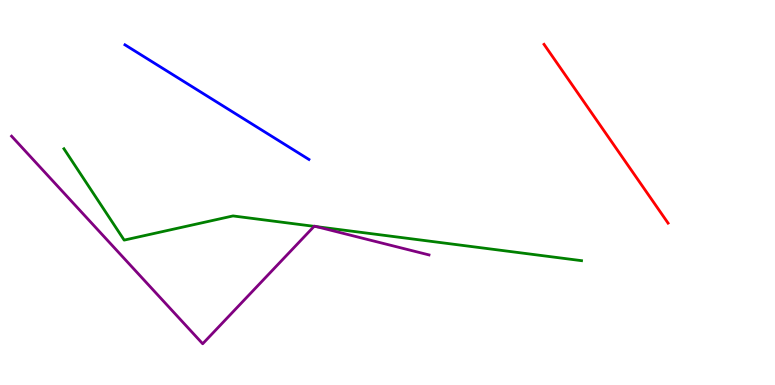[{'lines': ['blue', 'red'], 'intersections': []}, {'lines': ['green', 'red'], 'intersections': []}, {'lines': ['purple', 'red'], 'intersections': []}, {'lines': ['blue', 'green'], 'intersections': []}, {'lines': ['blue', 'purple'], 'intersections': []}, {'lines': ['green', 'purple'], 'intersections': [{'x': 4.05, 'y': 4.12}, {'x': 4.08, 'y': 4.11}]}]